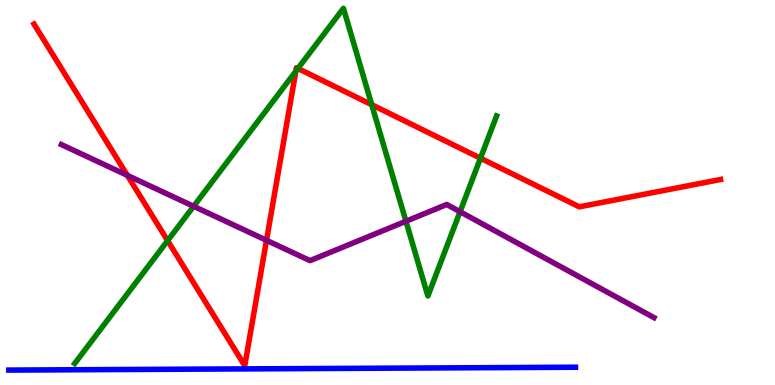[{'lines': ['blue', 'red'], 'intersections': []}, {'lines': ['green', 'red'], 'intersections': [{'x': 2.16, 'y': 3.75}, {'x': 3.82, 'y': 8.15}, {'x': 3.84, 'y': 8.22}, {'x': 4.8, 'y': 7.28}, {'x': 6.2, 'y': 5.89}]}, {'lines': ['purple', 'red'], 'intersections': [{'x': 1.64, 'y': 5.45}, {'x': 3.44, 'y': 3.76}]}, {'lines': ['blue', 'green'], 'intersections': []}, {'lines': ['blue', 'purple'], 'intersections': []}, {'lines': ['green', 'purple'], 'intersections': [{'x': 2.5, 'y': 4.64}, {'x': 5.24, 'y': 4.25}, {'x': 5.94, 'y': 4.5}]}]